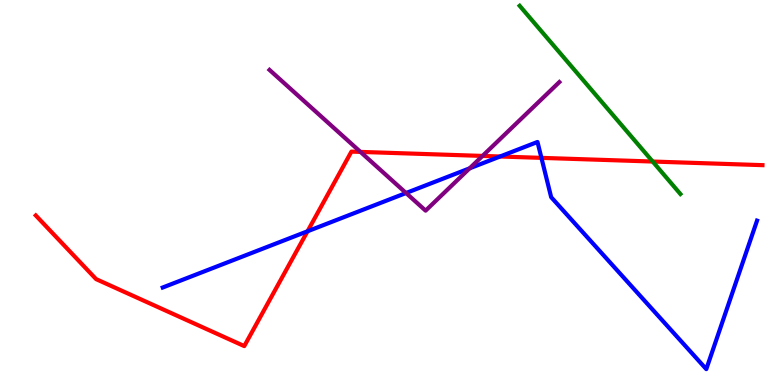[{'lines': ['blue', 'red'], 'intersections': [{'x': 3.97, 'y': 3.99}, {'x': 6.45, 'y': 5.93}, {'x': 6.99, 'y': 5.9}]}, {'lines': ['green', 'red'], 'intersections': [{'x': 8.42, 'y': 5.8}]}, {'lines': ['purple', 'red'], 'intersections': [{'x': 4.65, 'y': 6.05}, {'x': 6.23, 'y': 5.95}]}, {'lines': ['blue', 'green'], 'intersections': []}, {'lines': ['blue', 'purple'], 'intersections': [{'x': 5.24, 'y': 4.99}, {'x': 6.06, 'y': 5.63}]}, {'lines': ['green', 'purple'], 'intersections': []}]